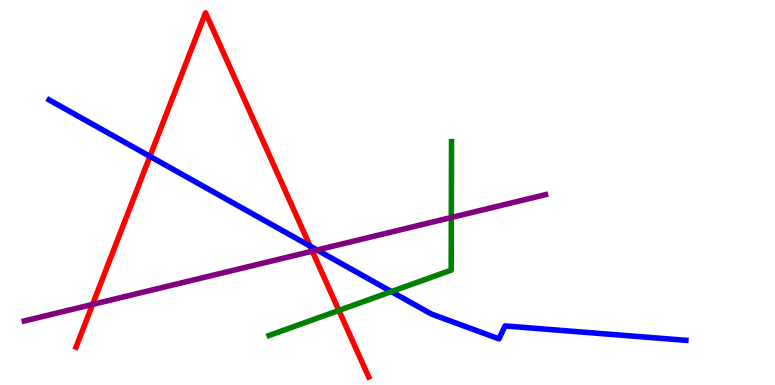[{'lines': ['blue', 'red'], 'intersections': [{'x': 1.93, 'y': 5.94}, {'x': 4.0, 'y': 3.61}]}, {'lines': ['green', 'red'], 'intersections': [{'x': 4.37, 'y': 1.94}]}, {'lines': ['purple', 'red'], 'intersections': [{'x': 1.19, 'y': 2.09}, {'x': 4.03, 'y': 3.48}]}, {'lines': ['blue', 'green'], 'intersections': [{'x': 5.05, 'y': 2.43}]}, {'lines': ['blue', 'purple'], 'intersections': [{'x': 4.09, 'y': 3.51}]}, {'lines': ['green', 'purple'], 'intersections': [{'x': 5.82, 'y': 4.35}]}]